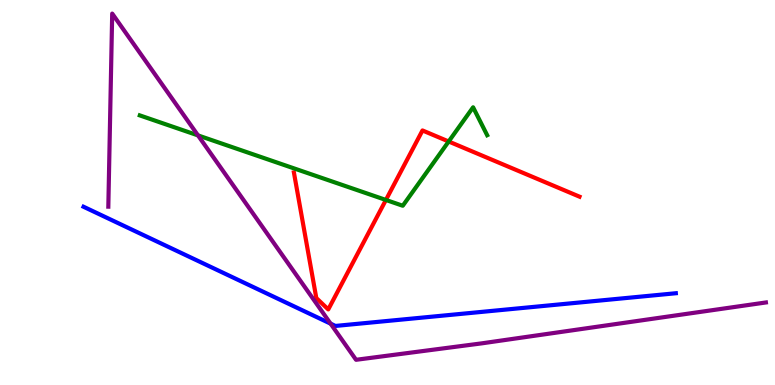[{'lines': ['blue', 'red'], 'intersections': []}, {'lines': ['green', 'red'], 'intersections': [{'x': 4.98, 'y': 4.81}, {'x': 5.79, 'y': 6.32}]}, {'lines': ['purple', 'red'], 'intersections': []}, {'lines': ['blue', 'green'], 'intersections': []}, {'lines': ['blue', 'purple'], 'intersections': [{'x': 4.27, 'y': 1.59}]}, {'lines': ['green', 'purple'], 'intersections': [{'x': 2.55, 'y': 6.48}]}]